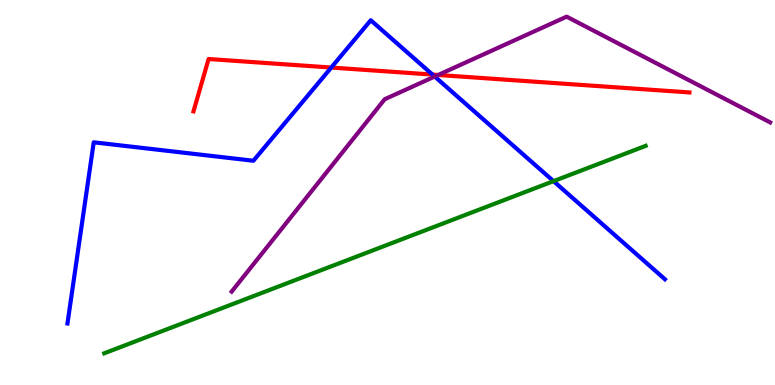[{'lines': ['blue', 'red'], 'intersections': [{'x': 4.27, 'y': 8.25}, {'x': 5.58, 'y': 8.06}]}, {'lines': ['green', 'red'], 'intersections': []}, {'lines': ['purple', 'red'], 'intersections': [{'x': 5.65, 'y': 8.05}]}, {'lines': ['blue', 'green'], 'intersections': [{'x': 7.14, 'y': 5.29}]}, {'lines': ['blue', 'purple'], 'intersections': [{'x': 5.61, 'y': 8.01}]}, {'lines': ['green', 'purple'], 'intersections': []}]